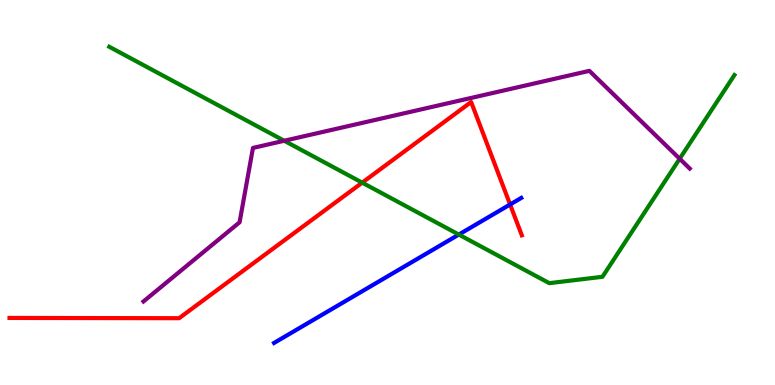[{'lines': ['blue', 'red'], 'intersections': [{'x': 6.58, 'y': 4.69}]}, {'lines': ['green', 'red'], 'intersections': [{'x': 4.67, 'y': 5.26}]}, {'lines': ['purple', 'red'], 'intersections': []}, {'lines': ['blue', 'green'], 'intersections': [{'x': 5.92, 'y': 3.91}]}, {'lines': ['blue', 'purple'], 'intersections': []}, {'lines': ['green', 'purple'], 'intersections': [{'x': 3.67, 'y': 6.34}, {'x': 8.77, 'y': 5.88}]}]